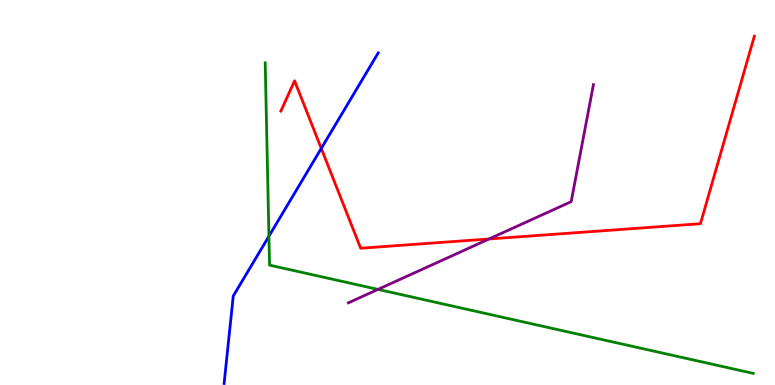[{'lines': ['blue', 'red'], 'intersections': [{'x': 4.15, 'y': 6.15}]}, {'lines': ['green', 'red'], 'intersections': []}, {'lines': ['purple', 'red'], 'intersections': [{'x': 6.31, 'y': 3.79}]}, {'lines': ['blue', 'green'], 'intersections': [{'x': 3.47, 'y': 3.87}]}, {'lines': ['blue', 'purple'], 'intersections': []}, {'lines': ['green', 'purple'], 'intersections': [{'x': 4.88, 'y': 2.48}]}]